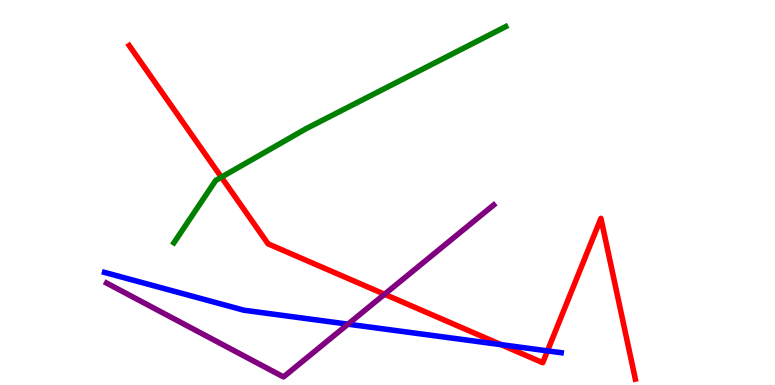[{'lines': ['blue', 'red'], 'intersections': [{'x': 6.47, 'y': 1.05}, {'x': 7.06, 'y': 0.886}]}, {'lines': ['green', 'red'], 'intersections': [{'x': 2.86, 'y': 5.4}]}, {'lines': ['purple', 'red'], 'intersections': [{'x': 4.96, 'y': 2.36}]}, {'lines': ['blue', 'green'], 'intersections': []}, {'lines': ['blue', 'purple'], 'intersections': [{'x': 4.49, 'y': 1.58}]}, {'lines': ['green', 'purple'], 'intersections': []}]